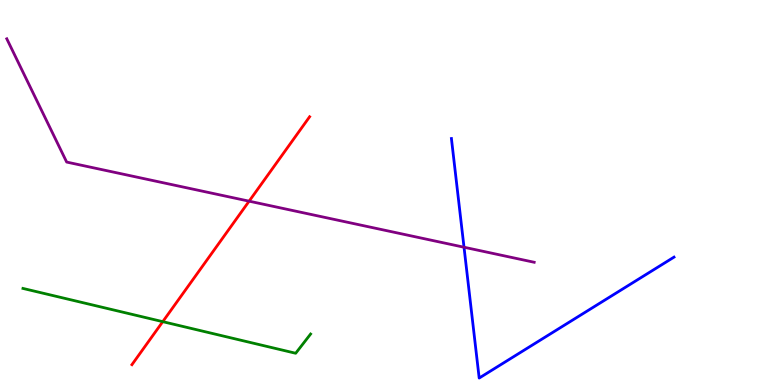[{'lines': ['blue', 'red'], 'intersections': []}, {'lines': ['green', 'red'], 'intersections': [{'x': 2.1, 'y': 1.65}]}, {'lines': ['purple', 'red'], 'intersections': [{'x': 3.21, 'y': 4.77}]}, {'lines': ['blue', 'green'], 'intersections': []}, {'lines': ['blue', 'purple'], 'intersections': [{'x': 5.99, 'y': 3.58}]}, {'lines': ['green', 'purple'], 'intersections': []}]